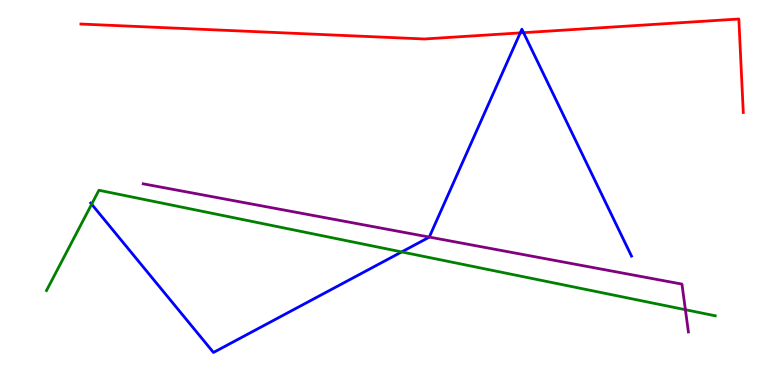[{'lines': ['blue', 'red'], 'intersections': [{'x': 6.71, 'y': 9.15}, {'x': 6.76, 'y': 9.15}]}, {'lines': ['green', 'red'], 'intersections': []}, {'lines': ['purple', 'red'], 'intersections': []}, {'lines': ['blue', 'green'], 'intersections': [{'x': 1.18, 'y': 4.7}, {'x': 5.18, 'y': 3.46}]}, {'lines': ['blue', 'purple'], 'intersections': [{'x': 5.54, 'y': 3.84}]}, {'lines': ['green', 'purple'], 'intersections': [{'x': 8.84, 'y': 1.96}]}]